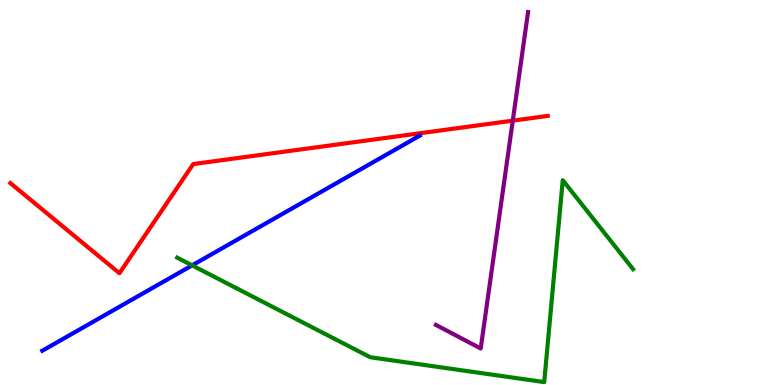[{'lines': ['blue', 'red'], 'intersections': []}, {'lines': ['green', 'red'], 'intersections': []}, {'lines': ['purple', 'red'], 'intersections': [{'x': 6.62, 'y': 6.87}]}, {'lines': ['blue', 'green'], 'intersections': [{'x': 2.48, 'y': 3.11}]}, {'lines': ['blue', 'purple'], 'intersections': []}, {'lines': ['green', 'purple'], 'intersections': []}]